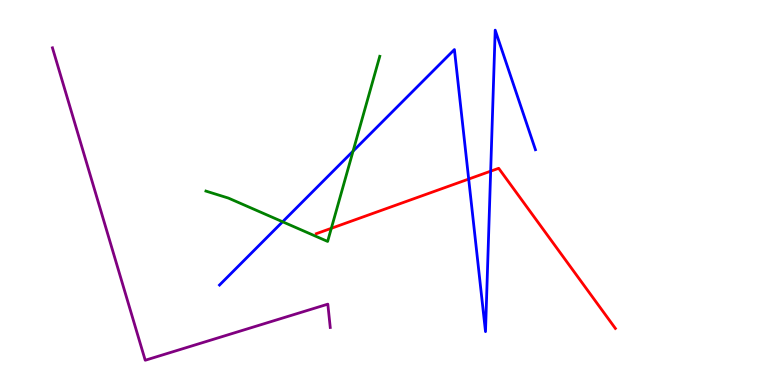[{'lines': ['blue', 'red'], 'intersections': [{'x': 6.05, 'y': 5.35}, {'x': 6.33, 'y': 5.55}]}, {'lines': ['green', 'red'], 'intersections': [{'x': 4.28, 'y': 4.07}]}, {'lines': ['purple', 'red'], 'intersections': []}, {'lines': ['blue', 'green'], 'intersections': [{'x': 3.65, 'y': 4.24}, {'x': 4.56, 'y': 6.07}]}, {'lines': ['blue', 'purple'], 'intersections': []}, {'lines': ['green', 'purple'], 'intersections': []}]